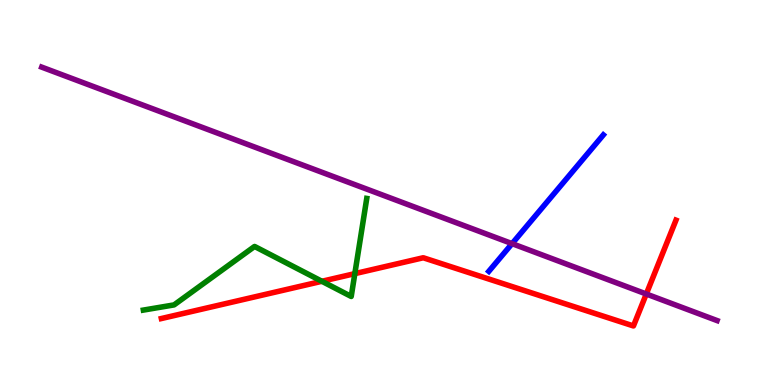[{'lines': ['blue', 'red'], 'intersections': []}, {'lines': ['green', 'red'], 'intersections': [{'x': 4.15, 'y': 2.69}, {'x': 4.58, 'y': 2.89}]}, {'lines': ['purple', 'red'], 'intersections': [{'x': 8.34, 'y': 2.36}]}, {'lines': ['blue', 'green'], 'intersections': []}, {'lines': ['blue', 'purple'], 'intersections': [{'x': 6.61, 'y': 3.67}]}, {'lines': ['green', 'purple'], 'intersections': []}]